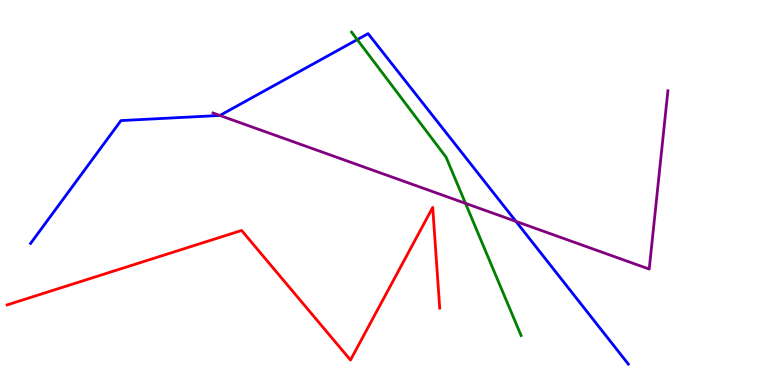[{'lines': ['blue', 'red'], 'intersections': []}, {'lines': ['green', 'red'], 'intersections': []}, {'lines': ['purple', 'red'], 'intersections': []}, {'lines': ['blue', 'green'], 'intersections': [{'x': 4.61, 'y': 8.97}]}, {'lines': ['blue', 'purple'], 'intersections': [{'x': 2.84, 'y': 7.0}, {'x': 6.66, 'y': 4.25}]}, {'lines': ['green', 'purple'], 'intersections': [{'x': 6.01, 'y': 4.72}]}]